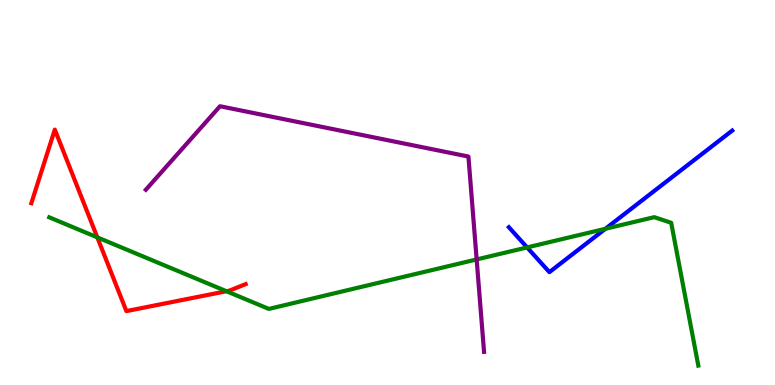[{'lines': ['blue', 'red'], 'intersections': []}, {'lines': ['green', 'red'], 'intersections': [{'x': 1.26, 'y': 3.83}, {'x': 2.92, 'y': 2.44}]}, {'lines': ['purple', 'red'], 'intersections': []}, {'lines': ['blue', 'green'], 'intersections': [{'x': 6.8, 'y': 3.57}, {'x': 7.81, 'y': 4.06}]}, {'lines': ['blue', 'purple'], 'intersections': []}, {'lines': ['green', 'purple'], 'intersections': [{'x': 6.15, 'y': 3.26}]}]